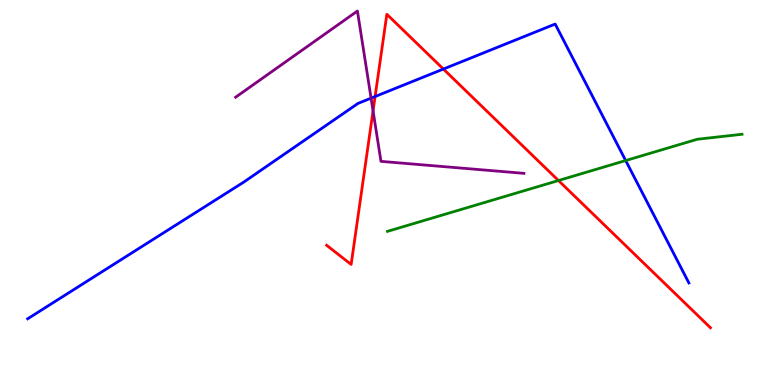[{'lines': ['blue', 'red'], 'intersections': [{'x': 4.84, 'y': 7.49}, {'x': 5.72, 'y': 8.21}]}, {'lines': ['green', 'red'], 'intersections': [{'x': 7.21, 'y': 5.31}]}, {'lines': ['purple', 'red'], 'intersections': [{'x': 4.81, 'y': 7.12}]}, {'lines': ['blue', 'green'], 'intersections': [{'x': 8.07, 'y': 5.83}]}, {'lines': ['blue', 'purple'], 'intersections': [{'x': 4.79, 'y': 7.45}]}, {'lines': ['green', 'purple'], 'intersections': []}]